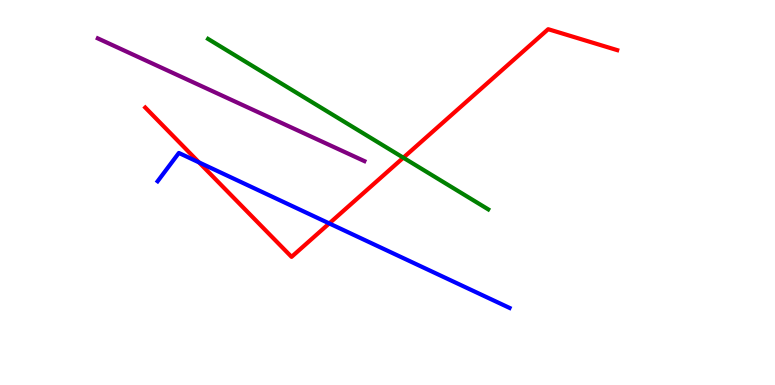[{'lines': ['blue', 'red'], 'intersections': [{'x': 2.57, 'y': 5.78}, {'x': 4.25, 'y': 4.2}]}, {'lines': ['green', 'red'], 'intersections': [{'x': 5.2, 'y': 5.9}]}, {'lines': ['purple', 'red'], 'intersections': []}, {'lines': ['blue', 'green'], 'intersections': []}, {'lines': ['blue', 'purple'], 'intersections': []}, {'lines': ['green', 'purple'], 'intersections': []}]